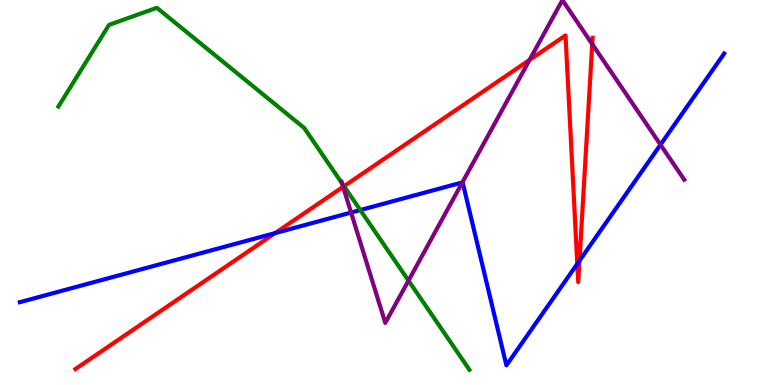[{'lines': ['blue', 'red'], 'intersections': [{'x': 3.55, 'y': 3.95}, {'x': 7.45, 'y': 3.15}, {'x': 7.48, 'y': 3.23}]}, {'lines': ['green', 'red'], 'intersections': [{'x': 4.44, 'y': 5.16}]}, {'lines': ['purple', 'red'], 'intersections': [{'x': 4.43, 'y': 5.15}, {'x': 6.83, 'y': 8.44}, {'x': 7.64, 'y': 8.85}]}, {'lines': ['blue', 'green'], 'intersections': [{'x': 4.65, 'y': 4.54}]}, {'lines': ['blue', 'purple'], 'intersections': [{'x': 4.53, 'y': 4.48}, {'x': 5.97, 'y': 5.26}, {'x': 8.52, 'y': 6.24}]}, {'lines': ['green', 'purple'], 'intersections': [{'x': 4.41, 'y': 5.24}, {'x': 5.27, 'y': 2.71}]}]